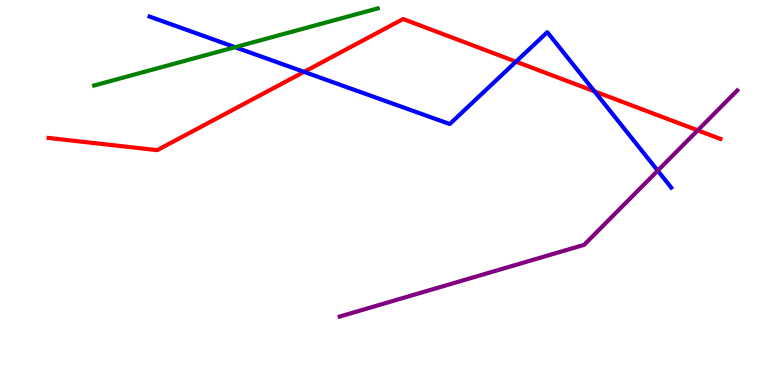[{'lines': ['blue', 'red'], 'intersections': [{'x': 3.92, 'y': 8.13}, {'x': 6.66, 'y': 8.4}, {'x': 7.67, 'y': 7.63}]}, {'lines': ['green', 'red'], 'intersections': []}, {'lines': ['purple', 'red'], 'intersections': [{'x': 9.0, 'y': 6.61}]}, {'lines': ['blue', 'green'], 'intersections': [{'x': 3.03, 'y': 8.77}]}, {'lines': ['blue', 'purple'], 'intersections': [{'x': 8.49, 'y': 5.57}]}, {'lines': ['green', 'purple'], 'intersections': []}]